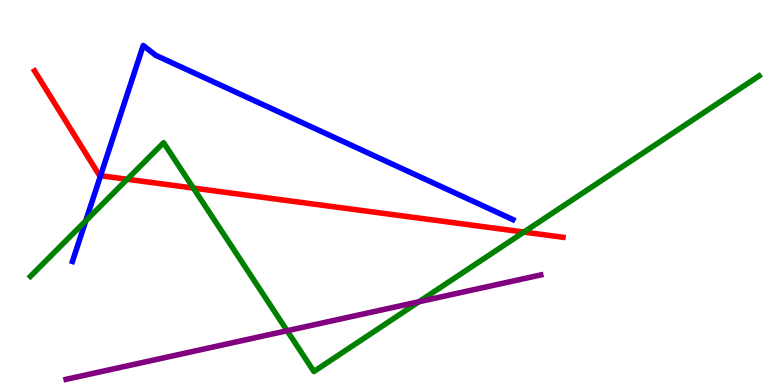[{'lines': ['blue', 'red'], 'intersections': [{'x': 1.3, 'y': 5.44}]}, {'lines': ['green', 'red'], 'intersections': [{'x': 1.64, 'y': 5.34}, {'x': 2.5, 'y': 5.12}, {'x': 6.76, 'y': 3.97}]}, {'lines': ['purple', 'red'], 'intersections': []}, {'lines': ['blue', 'green'], 'intersections': [{'x': 1.11, 'y': 4.26}]}, {'lines': ['blue', 'purple'], 'intersections': []}, {'lines': ['green', 'purple'], 'intersections': [{'x': 3.7, 'y': 1.41}, {'x': 5.41, 'y': 2.16}]}]